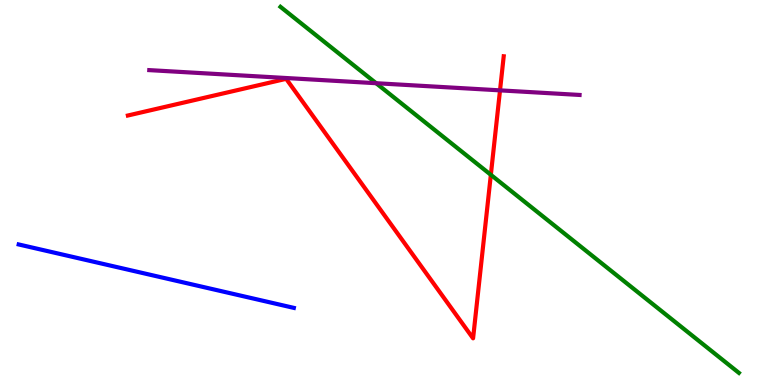[{'lines': ['blue', 'red'], 'intersections': []}, {'lines': ['green', 'red'], 'intersections': [{'x': 6.33, 'y': 5.46}]}, {'lines': ['purple', 'red'], 'intersections': [{'x': 6.45, 'y': 7.65}]}, {'lines': ['blue', 'green'], 'intersections': []}, {'lines': ['blue', 'purple'], 'intersections': []}, {'lines': ['green', 'purple'], 'intersections': [{'x': 4.85, 'y': 7.84}]}]